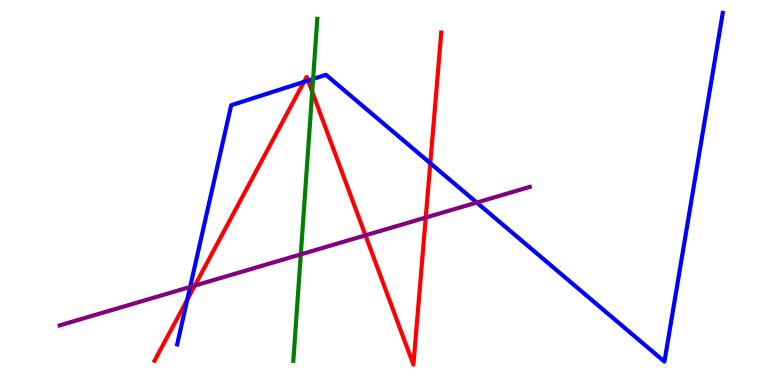[{'lines': ['blue', 'red'], 'intersections': [{'x': 2.42, 'y': 2.22}, {'x': 3.92, 'y': 7.87}, {'x': 3.97, 'y': 7.91}, {'x': 5.55, 'y': 5.76}]}, {'lines': ['green', 'red'], 'intersections': [{'x': 4.03, 'y': 7.62}]}, {'lines': ['purple', 'red'], 'intersections': [{'x': 2.51, 'y': 2.58}, {'x': 4.72, 'y': 3.89}, {'x': 5.49, 'y': 4.35}]}, {'lines': ['blue', 'green'], 'intersections': [{'x': 4.04, 'y': 7.95}]}, {'lines': ['blue', 'purple'], 'intersections': [{'x': 2.45, 'y': 2.55}, {'x': 6.15, 'y': 4.74}]}, {'lines': ['green', 'purple'], 'intersections': [{'x': 3.88, 'y': 3.39}]}]